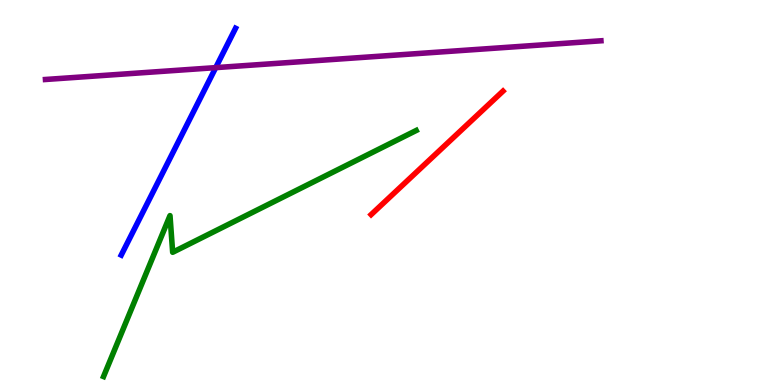[{'lines': ['blue', 'red'], 'intersections': []}, {'lines': ['green', 'red'], 'intersections': []}, {'lines': ['purple', 'red'], 'intersections': []}, {'lines': ['blue', 'green'], 'intersections': []}, {'lines': ['blue', 'purple'], 'intersections': [{'x': 2.78, 'y': 8.24}]}, {'lines': ['green', 'purple'], 'intersections': []}]